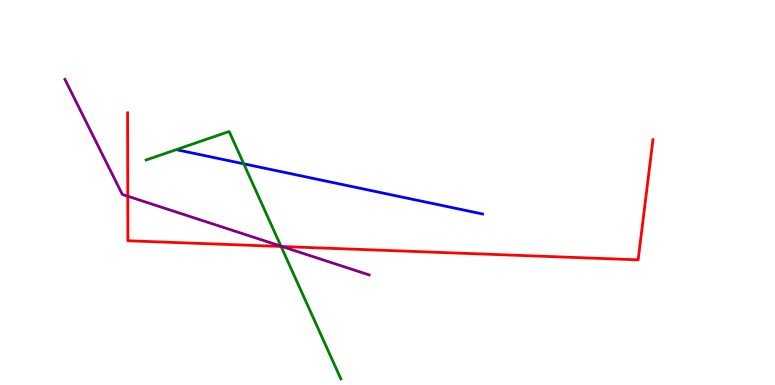[{'lines': ['blue', 'red'], 'intersections': []}, {'lines': ['green', 'red'], 'intersections': [{'x': 3.63, 'y': 3.6}]}, {'lines': ['purple', 'red'], 'intersections': [{'x': 1.65, 'y': 4.9}, {'x': 3.64, 'y': 3.6}]}, {'lines': ['blue', 'green'], 'intersections': [{'x': 3.15, 'y': 5.74}]}, {'lines': ['blue', 'purple'], 'intersections': []}, {'lines': ['green', 'purple'], 'intersections': [{'x': 3.62, 'y': 3.61}]}]